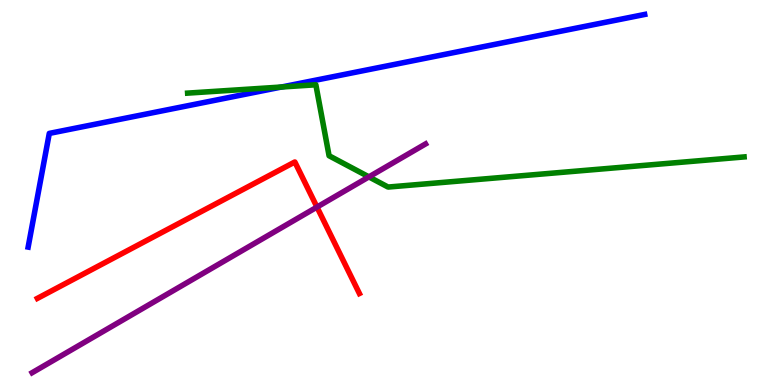[{'lines': ['blue', 'red'], 'intersections': []}, {'lines': ['green', 'red'], 'intersections': []}, {'lines': ['purple', 'red'], 'intersections': [{'x': 4.09, 'y': 4.62}]}, {'lines': ['blue', 'green'], 'intersections': [{'x': 3.63, 'y': 7.74}]}, {'lines': ['blue', 'purple'], 'intersections': []}, {'lines': ['green', 'purple'], 'intersections': [{'x': 4.76, 'y': 5.41}]}]